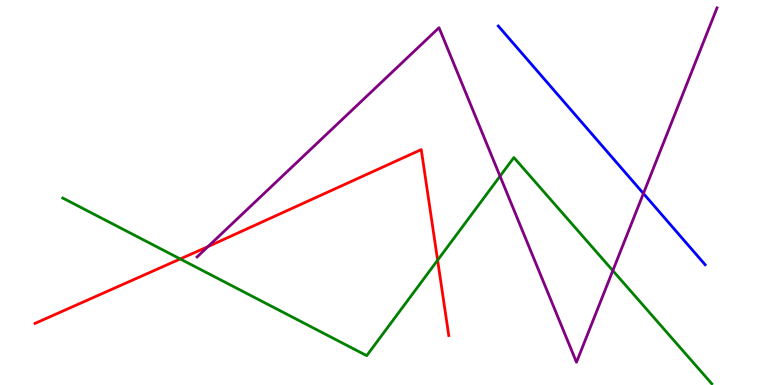[{'lines': ['blue', 'red'], 'intersections': []}, {'lines': ['green', 'red'], 'intersections': [{'x': 2.33, 'y': 3.27}, {'x': 5.65, 'y': 3.24}]}, {'lines': ['purple', 'red'], 'intersections': [{'x': 2.68, 'y': 3.6}]}, {'lines': ['blue', 'green'], 'intersections': []}, {'lines': ['blue', 'purple'], 'intersections': [{'x': 8.3, 'y': 4.97}]}, {'lines': ['green', 'purple'], 'intersections': [{'x': 6.45, 'y': 5.42}, {'x': 7.91, 'y': 2.97}]}]